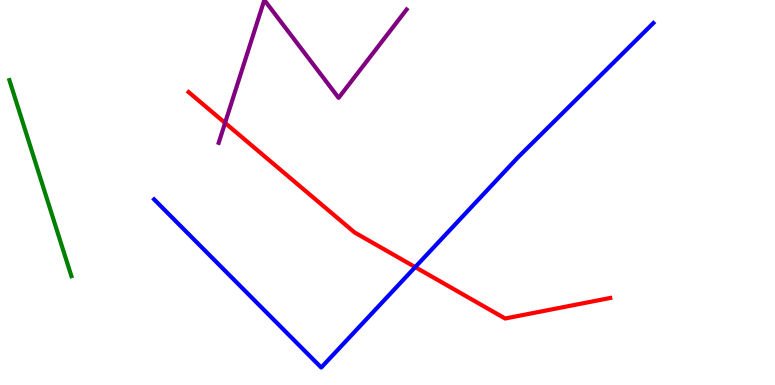[{'lines': ['blue', 'red'], 'intersections': [{'x': 5.36, 'y': 3.06}]}, {'lines': ['green', 'red'], 'intersections': []}, {'lines': ['purple', 'red'], 'intersections': [{'x': 2.9, 'y': 6.81}]}, {'lines': ['blue', 'green'], 'intersections': []}, {'lines': ['blue', 'purple'], 'intersections': []}, {'lines': ['green', 'purple'], 'intersections': []}]